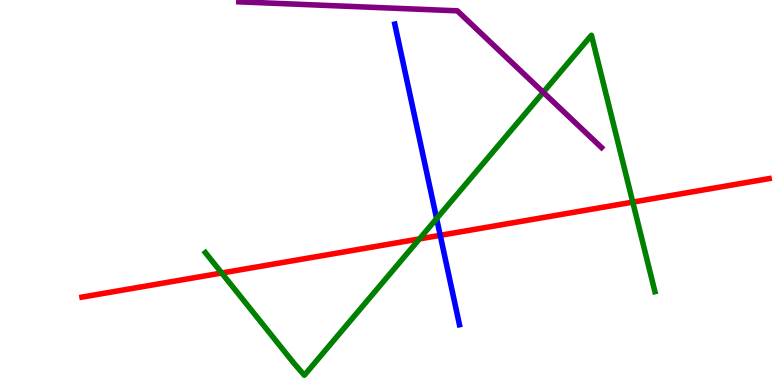[{'lines': ['blue', 'red'], 'intersections': [{'x': 5.68, 'y': 3.89}]}, {'lines': ['green', 'red'], 'intersections': [{'x': 2.86, 'y': 2.91}, {'x': 5.41, 'y': 3.79}, {'x': 8.16, 'y': 4.75}]}, {'lines': ['purple', 'red'], 'intersections': []}, {'lines': ['blue', 'green'], 'intersections': [{'x': 5.63, 'y': 4.32}]}, {'lines': ['blue', 'purple'], 'intersections': []}, {'lines': ['green', 'purple'], 'intersections': [{'x': 7.01, 'y': 7.6}]}]